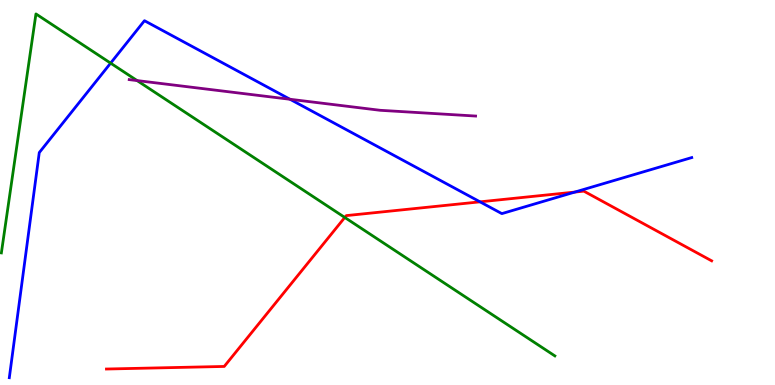[{'lines': ['blue', 'red'], 'intersections': [{'x': 6.19, 'y': 4.76}, {'x': 7.42, 'y': 5.01}]}, {'lines': ['green', 'red'], 'intersections': [{'x': 4.45, 'y': 4.35}]}, {'lines': ['purple', 'red'], 'intersections': []}, {'lines': ['blue', 'green'], 'intersections': [{'x': 1.43, 'y': 8.36}]}, {'lines': ['blue', 'purple'], 'intersections': [{'x': 3.74, 'y': 7.42}]}, {'lines': ['green', 'purple'], 'intersections': [{'x': 1.77, 'y': 7.91}]}]